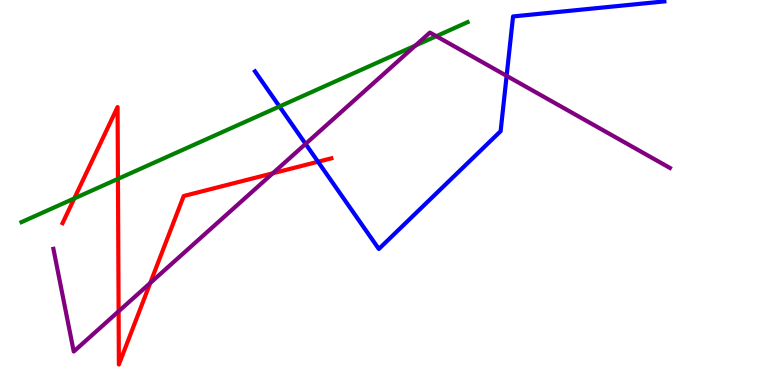[{'lines': ['blue', 'red'], 'intersections': [{'x': 4.1, 'y': 5.8}]}, {'lines': ['green', 'red'], 'intersections': [{'x': 0.958, 'y': 4.85}, {'x': 1.52, 'y': 5.35}]}, {'lines': ['purple', 'red'], 'intersections': [{'x': 1.53, 'y': 1.91}, {'x': 1.94, 'y': 2.65}, {'x': 3.52, 'y': 5.5}]}, {'lines': ['blue', 'green'], 'intersections': [{'x': 3.61, 'y': 7.23}]}, {'lines': ['blue', 'purple'], 'intersections': [{'x': 3.94, 'y': 6.26}, {'x': 6.54, 'y': 8.03}]}, {'lines': ['green', 'purple'], 'intersections': [{'x': 5.36, 'y': 8.82}, {'x': 5.63, 'y': 9.06}]}]